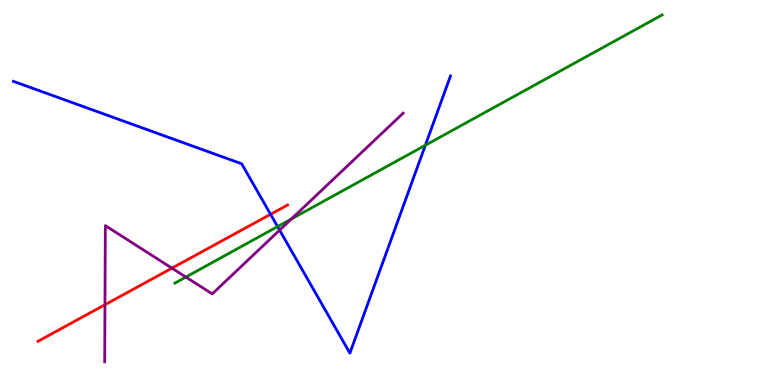[{'lines': ['blue', 'red'], 'intersections': [{'x': 3.49, 'y': 4.43}]}, {'lines': ['green', 'red'], 'intersections': []}, {'lines': ['purple', 'red'], 'intersections': [{'x': 1.35, 'y': 2.09}, {'x': 2.22, 'y': 3.04}]}, {'lines': ['blue', 'green'], 'intersections': [{'x': 3.58, 'y': 4.11}, {'x': 5.49, 'y': 6.23}]}, {'lines': ['blue', 'purple'], 'intersections': [{'x': 3.61, 'y': 4.02}]}, {'lines': ['green', 'purple'], 'intersections': [{'x': 2.4, 'y': 2.8}, {'x': 3.76, 'y': 4.31}]}]